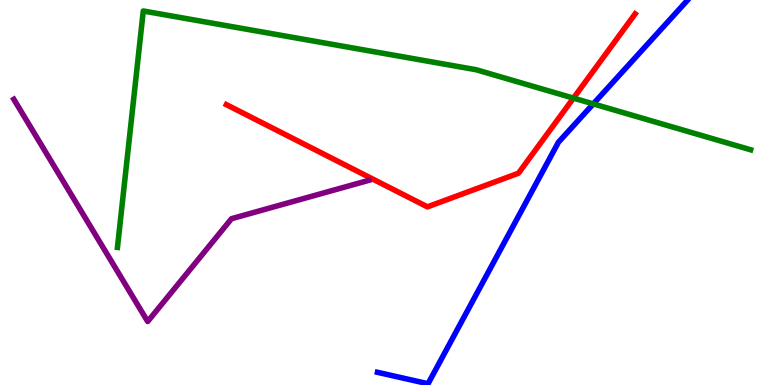[{'lines': ['blue', 'red'], 'intersections': []}, {'lines': ['green', 'red'], 'intersections': [{'x': 7.4, 'y': 7.45}]}, {'lines': ['purple', 'red'], 'intersections': []}, {'lines': ['blue', 'green'], 'intersections': [{'x': 7.66, 'y': 7.3}]}, {'lines': ['blue', 'purple'], 'intersections': []}, {'lines': ['green', 'purple'], 'intersections': []}]